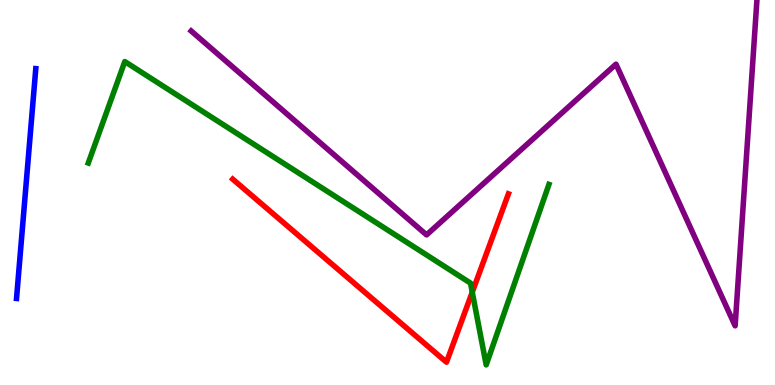[{'lines': ['blue', 'red'], 'intersections': []}, {'lines': ['green', 'red'], 'intersections': [{'x': 6.09, 'y': 2.41}]}, {'lines': ['purple', 'red'], 'intersections': []}, {'lines': ['blue', 'green'], 'intersections': []}, {'lines': ['blue', 'purple'], 'intersections': []}, {'lines': ['green', 'purple'], 'intersections': []}]